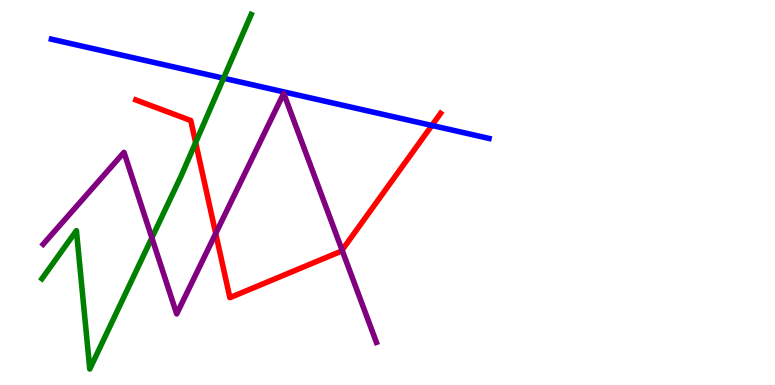[{'lines': ['blue', 'red'], 'intersections': [{'x': 5.57, 'y': 6.74}]}, {'lines': ['green', 'red'], 'intersections': [{'x': 2.52, 'y': 6.3}]}, {'lines': ['purple', 'red'], 'intersections': [{'x': 2.78, 'y': 3.94}, {'x': 4.41, 'y': 3.5}]}, {'lines': ['blue', 'green'], 'intersections': [{'x': 2.88, 'y': 7.97}]}, {'lines': ['blue', 'purple'], 'intersections': []}, {'lines': ['green', 'purple'], 'intersections': [{'x': 1.96, 'y': 3.82}]}]